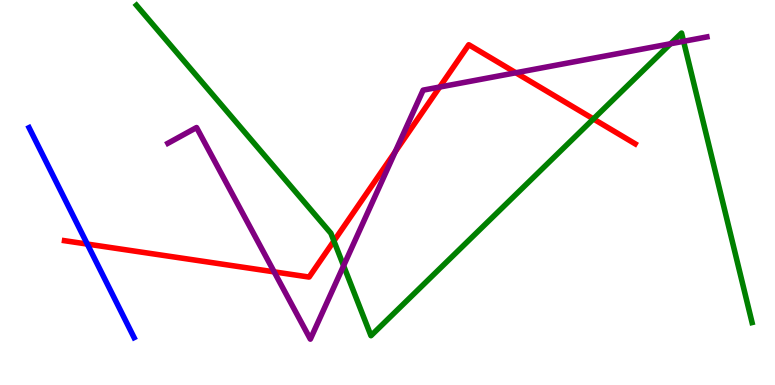[{'lines': ['blue', 'red'], 'intersections': [{'x': 1.13, 'y': 3.66}]}, {'lines': ['green', 'red'], 'intersections': [{'x': 4.31, 'y': 3.74}, {'x': 7.66, 'y': 6.91}]}, {'lines': ['purple', 'red'], 'intersections': [{'x': 3.54, 'y': 2.94}, {'x': 5.1, 'y': 6.06}, {'x': 5.67, 'y': 7.74}, {'x': 6.66, 'y': 8.11}]}, {'lines': ['blue', 'green'], 'intersections': []}, {'lines': ['blue', 'purple'], 'intersections': []}, {'lines': ['green', 'purple'], 'intersections': [{'x': 4.43, 'y': 3.1}, {'x': 8.65, 'y': 8.86}, {'x': 8.82, 'y': 8.93}]}]